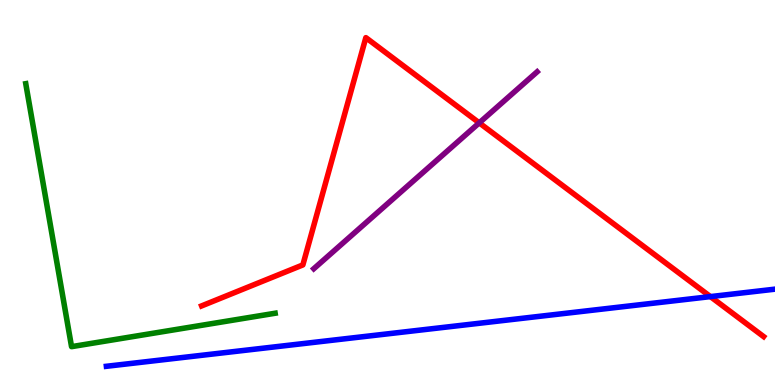[{'lines': ['blue', 'red'], 'intersections': [{'x': 9.17, 'y': 2.3}]}, {'lines': ['green', 'red'], 'intersections': []}, {'lines': ['purple', 'red'], 'intersections': [{'x': 6.18, 'y': 6.81}]}, {'lines': ['blue', 'green'], 'intersections': []}, {'lines': ['blue', 'purple'], 'intersections': []}, {'lines': ['green', 'purple'], 'intersections': []}]